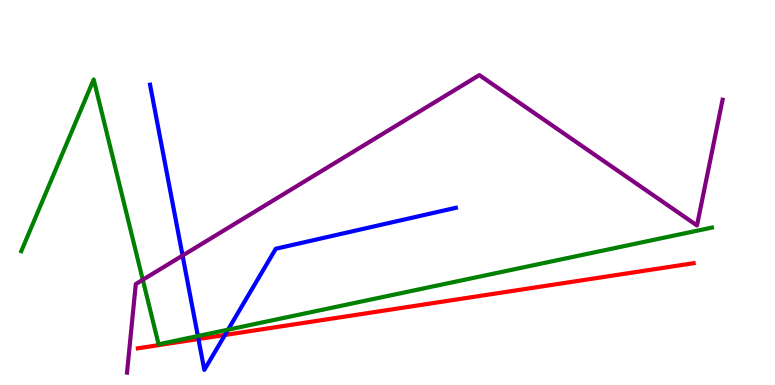[{'lines': ['blue', 'red'], 'intersections': [{'x': 2.56, 'y': 1.19}, {'x': 2.9, 'y': 1.3}]}, {'lines': ['green', 'red'], 'intersections': []}, {'lines': ['purple', 'red'], 'intersections': []}, {'lines': ['blue', 'green'], 'intersections': [{'x': 2.55, 'y': 1.27}, {'x': 2.94, 'y': 1.44}]}, {'lines': ['blue', 'purple'], 'intersections': [{'x': 2.36, 'y': 3.36}]}, {'lines': ['green', 'purple'], 'intersections': [{'x': 1.84, 'y': 2.73}]}]